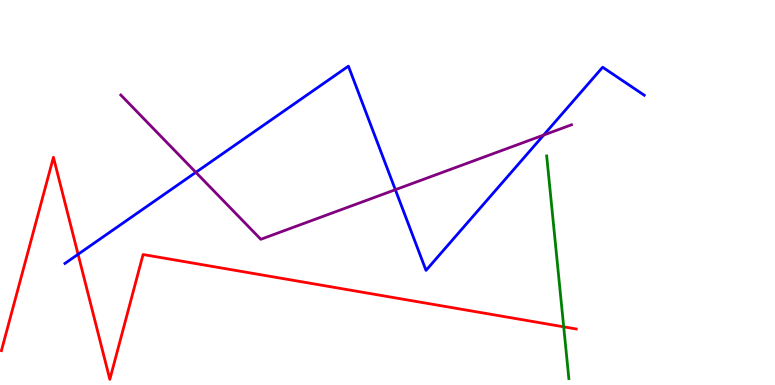[{'lines': ['blue', 'red'], 'intersections': [{'x': 1.01, 'y': 3.39}]}, {'lines': ['green', 'red'], 'intersections': [{'x': 7.27, 'y': 1.51}]}, {'lines': ['purple', 'red'], 'intersections': []}, {'lines': ['blue', 'green'], 'intersections': []}, {'lines': ['blue', 'purple'], 'intersections': [{'x': 2.53, 'y': 5.52}, {'x': 5.1, 'y': 5.07}, {'x': 7.02, 'y': 6.49}]}, {'lines': ['green', 'purple'], 'intersections': []}]